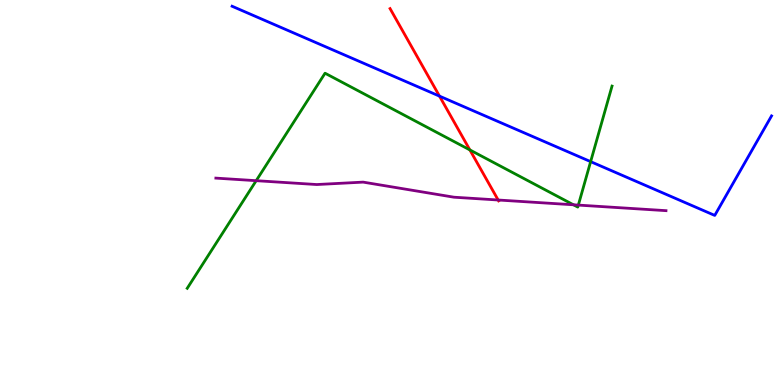[{'lines': ['blue', 'red'], 'intersections': [{'x': 5.67, 'y': 7.5}]}, {'lines': ['green', 'red'], 'intersections': [{'x': 6.06, 'y': 6.11}]}, {'lines': ['purple', 'red'], 'intersections': [{'x': 6.43, 'y': 4.81}]}, {'lines': ['blue', 'green'], 'intersections': [{'x': 7.62, 'y': 5.8}]}, {'lines': ['blue', 'purple'], 'intersections': []}, {'lines': ['green', 'purple'], 'intersections': [{'x': 3.31, 'y': 5.31}, {'x': 7.4, 'y': 4.68}, {'x': 7.46, 'y': 4.67}]}]